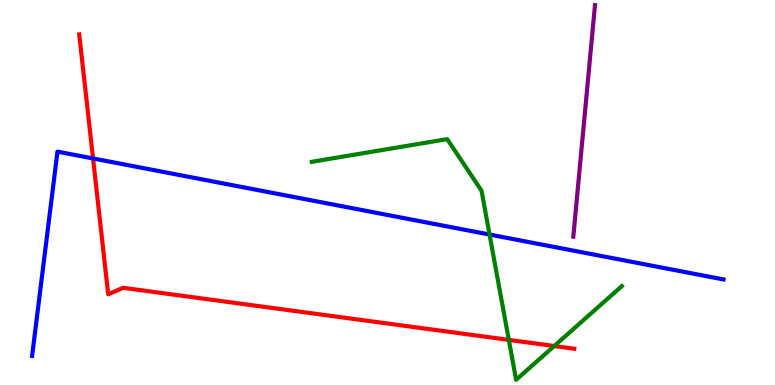[{'lines': ['blue', 'red'], 'intersections': [{'x': 1.2, 'y': 5.88}]}, {'lines': ['green', 'red'], 'intersections': [{'x': 6.57, 'y': 1.17}, {'x': 7.15, 'y': 1.01}]}, {'lines': ['purple', 'red'], 'intersections': []}, {'lines': ['blue', 'green'], 'intersections': [{'x': 6.32, 'y': 3.91}]}, {'lines': ['blue', 'purple'], 'intersections': []}, {'lines': ['green', 'purple'], 'intersections': []}]